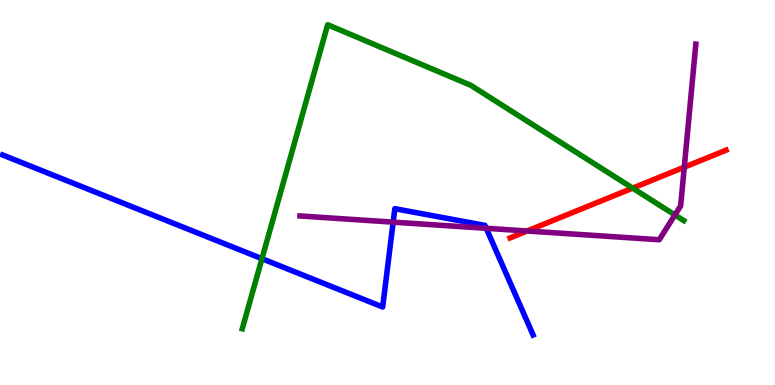[{'lines': ['blue', 'red'], 'intersections': []}, {'lines': ['green', 'red'], 'intersections': [{'x': 8.16, 'y': 5.11}]}, {'lines': ['purple', 'red'], 'intersections': [{'x': 6.8, 'y': 4.0}, {'x': 8.83, 'y': 5.66}]}, {'lines': ['blue', 'green'], 'intersections': [{'x': 3.38, 'y': 3.28}]}, {'lines': ['blue', 'purple'], 'intersections': [{'x': 5.07, 'y': 4.23}, {'x': 6.27, 'y': 4.07}]}, {'lines': ['green', 'purple'], 'intersections': [{'x': 8.71, 'y': 4.42}]}]